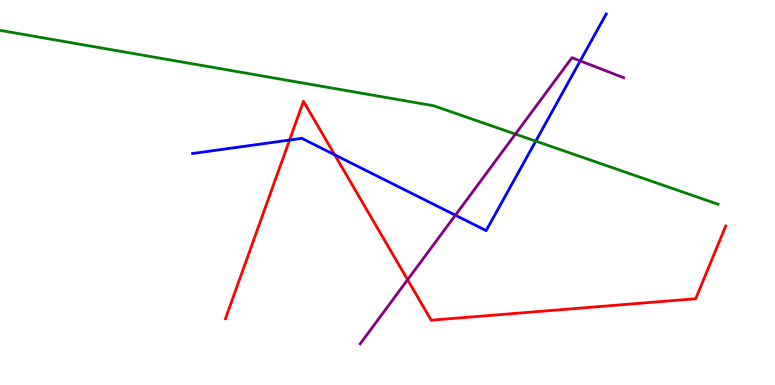[{'lines': ['blue', 'red'], 'intersections': [{'x': 3.74, 'y': 6.36}, {'x': 4.32, 'y': 5.98}]}, {'lines': ['green', 'red'], 'intersections': []}, {'lines': ['purple', 'red'], 'intersections': [{'x': 5.26, 'y': 2.73}]}, {'lines': ['blue', 'green'], 'intersections': [{'x': 6.91, 'y': 6.33}]}, {'lines': ['blue', 'purple'], 'intersections': [{'x': 5.88, 'y': 4.41}, {'x': 7.49, 'y': 8.42}]}, {'lines': ['green', 'purple'], 'intersections': [{'x': 6.65, 'y': 6.52}]}]